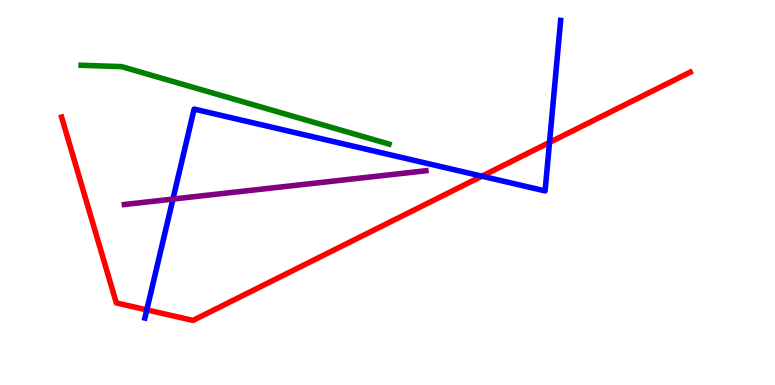[{'lines': ['blue', 'red'], 'intersections': [{'x': 1.89, 'y': 1.95}, {'x': 6.22, 'y': 5.42}, {'x': 7.09, 'y': 6.3}]}, {'lines': ['green', 'red'], 'intersections': []}, {'lines': ['purple', 'red'], 'intersections': []}, {'lines': ['blue', 'green'], 'intersections': []}, {'lines': ['blue', 'purple'], 'intersections': [{'x': 2.23, 'y': 4.83}]}, {'lines': ['green', 'purple'], 'intersections': []}]